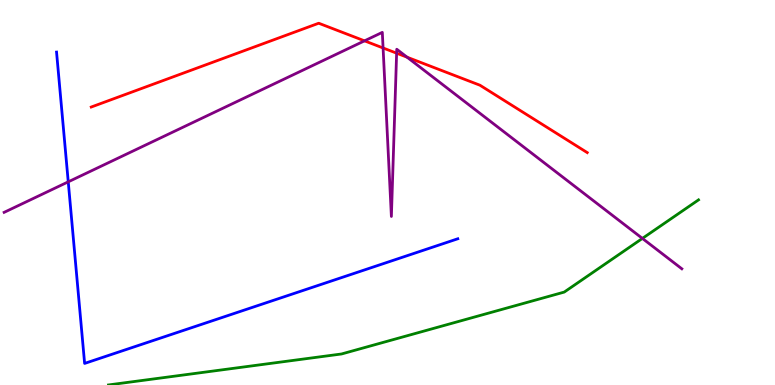[{'lines': ['blue', 'red'], 'intersections': []}, {'lines': ['green', 'red'], 'intersections': []}, {'lines': ['purple', 'red'], 'intersections': [{'x': 4.7, 'y': 8.94}, {'x': 4.94, 'y': 8.75}, {'x': 5.12, 'y': 8.62}, {'x': 5.25, 'y': 8.51}]}, {'lines': ['blue', 'green'], 'intersections': []}, {'lines': ['blue', 'purple'], 'intersections': [{'x': 0.881, 'y': 5.28}]}, {'lines': ['green', 'purple'], 'intersections': [{'x': 8.29, 'y': 3.81}]}]